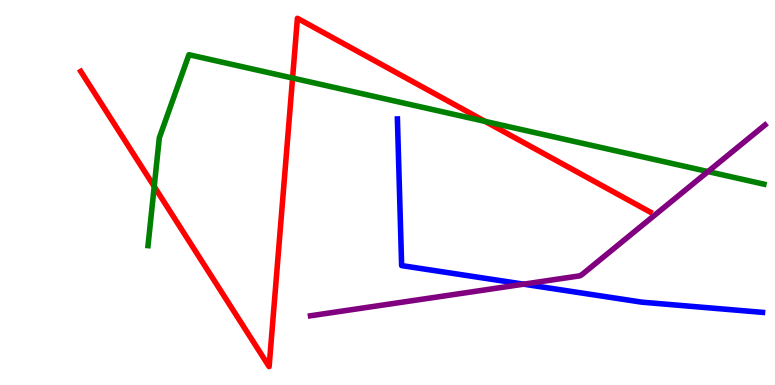[{'lines': ['blue', 'red'], 'intersections': []}, {'lines': ['green', 'red'], 'intersections': [{'x': 1.99, 'y': 5.16}, {'x': 3.78, 'y': 7.97}, {'x': 6.26, 'y': 6.85}]}, {'lines': ['purple', 'red'], 'intersections': []}, {'lines': ['blue', 'green'], 'intersections': []}, {'lines': ['blue', 'purple'], 'intersections': [{'x': 6.76, 'y': 2.62}]}, {'lines': ['green', 'purple'], 'intersections': [{'x': 9.14, 'y': 5.54}]}]